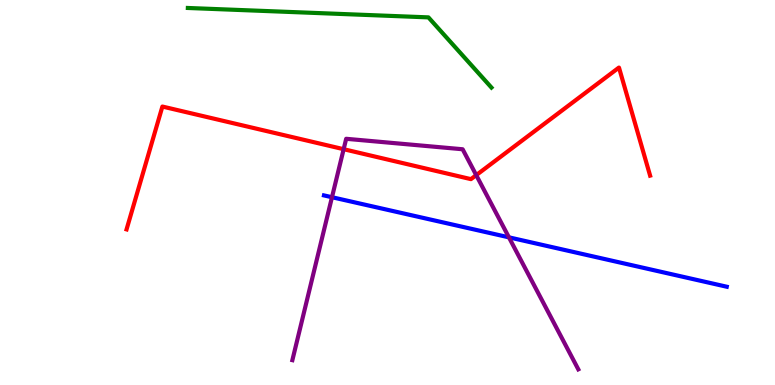[{'lines': ['blue', 'red'], 'intersections': []}, {'lines': ['green', 'red'], 'intersections': []}, {'lines': ['purple', 'red'], 'intersections': [{'x': 4.43, 'y': 6.12}, {'x': 6.14, 'y': 5.45}]}, {'lines': ['blue', 'green'], 'intersections': []}, {'lines': ['blue', 'purple'], 'intersections': [{'x': 4.28, 'y': 4.88}, {'x': 6.57, 'y': 3.84}]}, {'lines': ['green', 'purple'], 'intersections': []}]